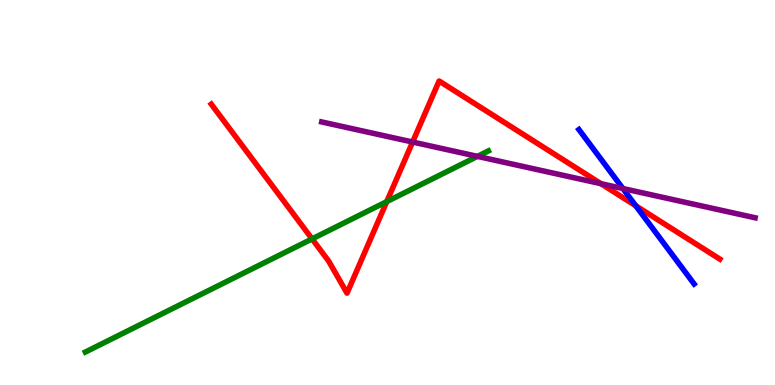[{'lines': ['blue', 'red'], 'intersections': [{'x': 8.2, 'y': 4.65}]}, {'lines': ['green', 'red'], 'intersections': [{'x': 4.03, 'y': 3.79}, {'x': 4.99, 'y': 4.76}]}, {'lines': ['purple', 'red'], 'intersections': [{'x': 5.32, 'y': 6.31}, {'x': 7.75, 'y': 5.23}]}, {'lines': ['blue', 'green'], 'intersections': []}, {'lines': ['blue', 'purple'], 'intersections': [{'x': 8.04, 'y': 5.1}]}, {'lines': ['green', 'purple'], 'intersections': [{'x': 6.16, 'y': 5.94}]}]